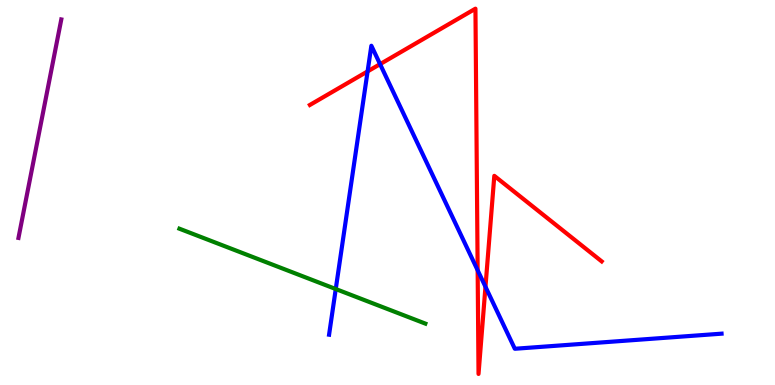[{'lines': ['blue', 'red'], 'intersections': [{'x': 4.74, 'y': 8.15}, {'x': 4.9, 'y': 8.33}, {'x': 6.16, 'y': 2.98}, {'x': 6.26, 'y': 2.55}]}, {'lines': ['green', 'red'], 'intersections': []}, {'lines': ['purple', 'red'], 'intersections': []}, {'lines': ['blue', 'green'], 'intersections': [{'x': 4.33, 'y': 2.49}]}, {'lines': ['blue', 'purple'], 'intersections': []}, {'lines': ['green', 'purple'], 'intersections': []}]